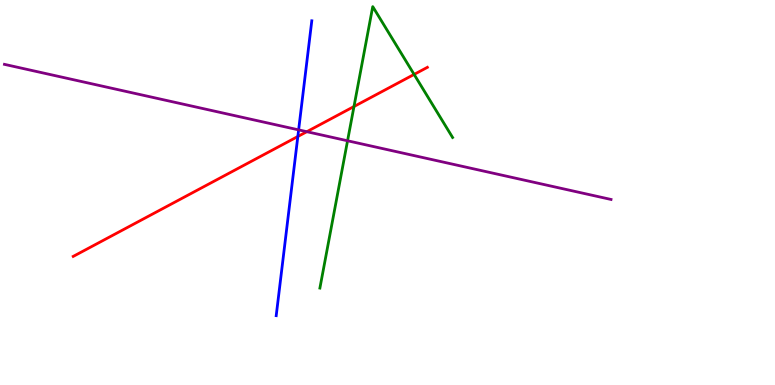[{'lines': ['blue', 'red'], 'intersections': [{'x': 3.84, 'y': 6.45}]}, {'lines': ['green', 'red'], 'intersections': [{'x': 4.57, 'y': 7.23}, {'x': 5.34, 'y': 8.07}]}, {'lines': ['purple', 'red'], 'intersections': [{'x': 3.96, 'y': 6.58}]}, {'lines': ['blue', 'green'], 'intersections': []}, {'lines': ['blue', 'purple'], 'intersections': [{'x': 3.85, 'y': 6.63}]}, {'lines': ['green', 'purple'], 'intersections': [{'x': 4.48, 'y': 6.34}]}]